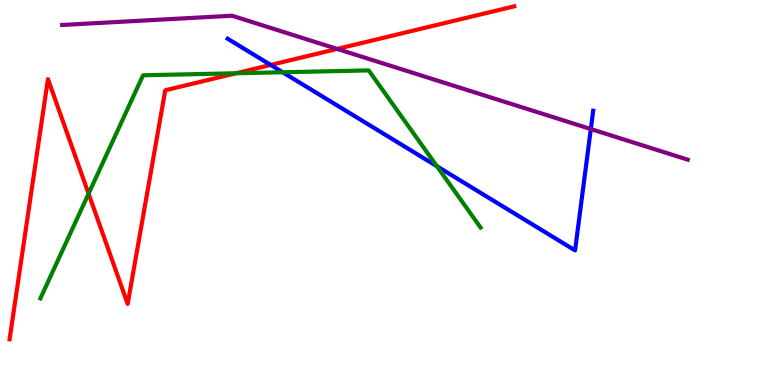[{'lines': ['blue', 'red'], 'intersections': [{'x': 3.49, 'y': 8.31}]}, {'lines': ['green', 'red'], 'intersections': [{'x': 1.14, 'y': 4.97}, {'x': 3.04, 'y': 8.1}]}, {'lines': ['purple', 'red'], 'intersections': [{'x': 4.35, 'y': 8.73}]}, {'lines': ['blue', 'green'], 'intersections': [{'x': 3.65, 'y': 8.12}, {'x': 5.64, 'y': 5.68}]}, {'lines': ['blue', 'purple'], 'intersections': [{'x': 7.62, 'y': 6.65}]}, {'lines': ['green', 'purple'], 'intersections': []}]